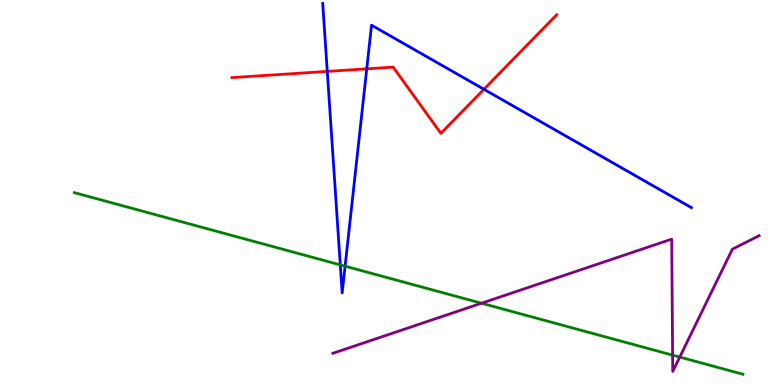[{'lines': ['blue', 'red'], 'intersections': [{'x': 4.22, 'y': 8.15}, {'x': 4.73, 'y': 8.21}, {'x': 6.24, 'y': 7.68}]}, {'lines': ['green', 'red'], 'intersections': []}, {'lines': ['purple', 'red'], 'intersections': []}, {'lines': ['blue', 'green'], 'intersections': [{'x': 4.39, 'y': 3.12}, {'x': 4.45, 'y': 3.09}]}, {'lines': ['blue', 'purple'], 'intersections': []}, {'lines': ['green', 'purple'], 'intersections': [{'x': 6.21, 'y': 2.12}, {'x': 8.68, 'y': 0.776}, {'x': 8.77, 'y': 0.726}]}]